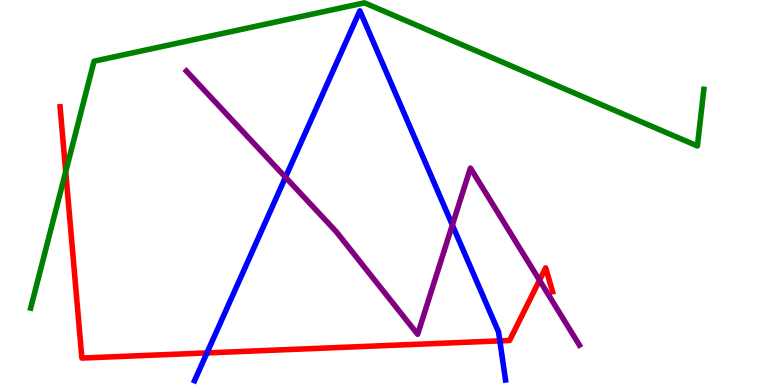[{'lines': ['blue', 'red'], 'intersections': [{'x': 2.67, 'y': 0.833}, {'x': 6.45, 'y': 1.15}]}, {'lines': ['green', 'red'], 'intersections': [{'x': 0.848, 'y': 5.54}]}, {'lines': ['purple', 'red'], 'intersections': [{'x': 6.96, 'y': 2.72}]}, {'lines': ['blue', 'green'], 'intersections': []}, {'lines': ['blue', 'purple'], 'intersections': [{'x': 3.68, 'y': 5.4}, {'x': 5.84, 'y': 4.16}]}, {'lines': ['green', 'purple'], 'intersections': []}]